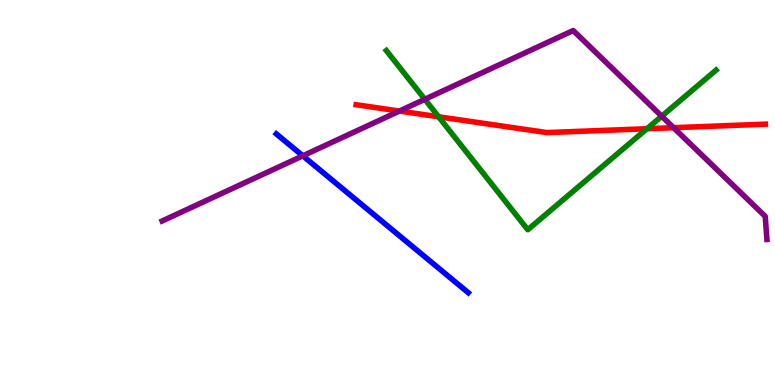[{'lines': ['blue', 'red'], 'intersections': []}, {'lines': ['green', 'red'], 'intersections': [{'x': 5.66, 'y': 6.97}, {'x': 8.35, 'y': 6.66}]}, {'lines': ['purple', 'red'], 'intersections': [{'x': 5.15, 'y': 7.12}, {'x': 8.69, 'y': 6.68}]}, {'lines': ['blue', 'green'], 'intersections': []}, {'lines': ['blue', 'purple'], 'intersections': [{'x': 3.91, 'y': 5.95}]}, {'lines': ['green', 'purple'], 'intersections': [{'x': 5.48, 'y': 7.42}, {'x': 8.54, 'y': 6.98}]}]